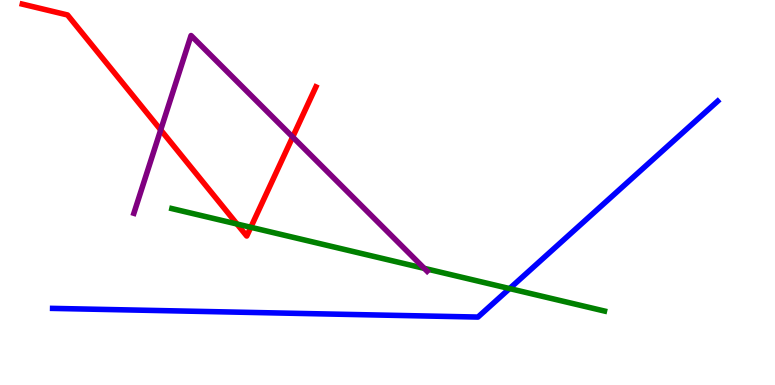[{'lines': ['blue', 'red'], 'intersections': []}, {'lines': ['green', 'red'], 'intersections': [{'x': 3.06, 'y': 4.18}, {'x': 3.24, 'y': 4.1}]}, {'lines': ['purple', 'red'], 'intersections': [{'x': 2.07, 'y': 6.63}, {'x': 3.78, 'y': 6.44}]}, {'lines': ['blue', 'green'], 'intersections': [{'x': 6.58, 'y': 2.5}]}, {'lines': ['blue', 'purple'], 'intersections': []}, {'lines': ['green', 'purple'], 'intersections': [{'x': 5.47, 'y': 3.03}]}]